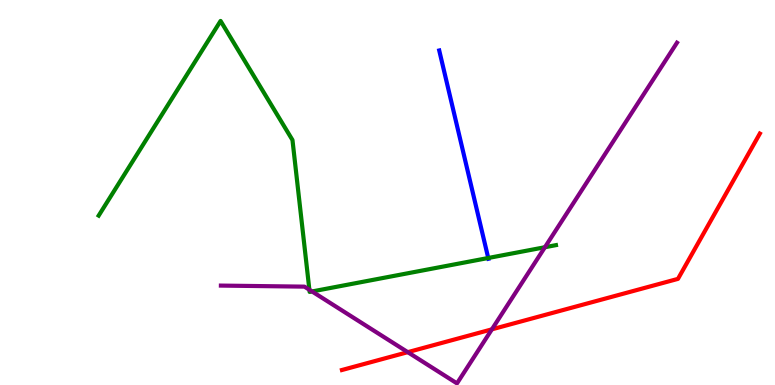[{'lines': ['blue', 'red'], 'intersections': []}, {'lines': ['green', 'red'], 'intersections': []}, {'lines': ['purple', 'red'], 'intersections': [{'x': 5.26, 'y': 0.853}, {'x': 6.35, 'y': 1.45}]}, {'lines': ['blue', 'green'], 'intersections': [{'x': 6.3, 'y': 3.3}]}, {'lines': ['blue', 'purple'], 'intersections': []}, {'lines': ['green', 'purple'], 'intersections': [{'x': 3.99, 'y': 2.47}, {'x': 4.03, 'y': 2.43}, {'x': 7.03, 'y': 3.58}]}]